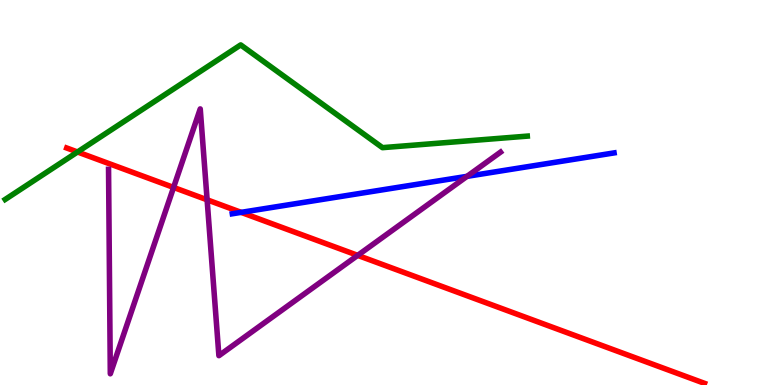[{'lines': ['blue', 'red'], 'intersections': [{'x': 3.11, 'y': 4.48}]}, {'lines': ['green', 'red'], 'intersections': [{'x': 1.0, 'y': 6.05}]}, {'lines': ['purple', 'red'], 'intersections': [{'x': 2.24, 'y': 5.13}, {'x': 2.67, 'y': 4.81}, {'x': 4.62, 'y': 3.37}]}, {'lines': ['blue', 'green'], 'intersections': []}, {'lines': ['blue', 'purple'], 'intersections': [{'x': 6.03, 'y': 5.42}]}, {'lines': ['green', 'purple'], 'intersections': []}]